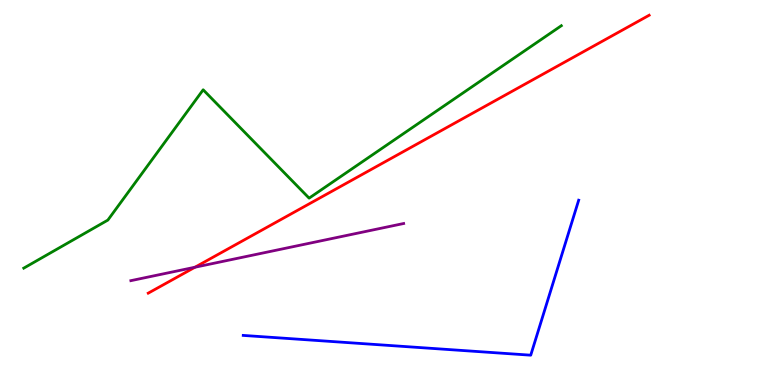[{'lines': ['blue', 'red'], 'intersections': []}, {'lines': ['green', 'red'], 'intersections': []}, {'lines': ['purple', 'red'], 'intersections': [{'x': 2.52, 'y': 3.06}]}, {'lines': ['blue', 'green'], 'intersections': []}, {'lines': ['blue', 'purple'], 'intersections': []}, {'lines': ['green', 'purple'], 'intersections': []}]